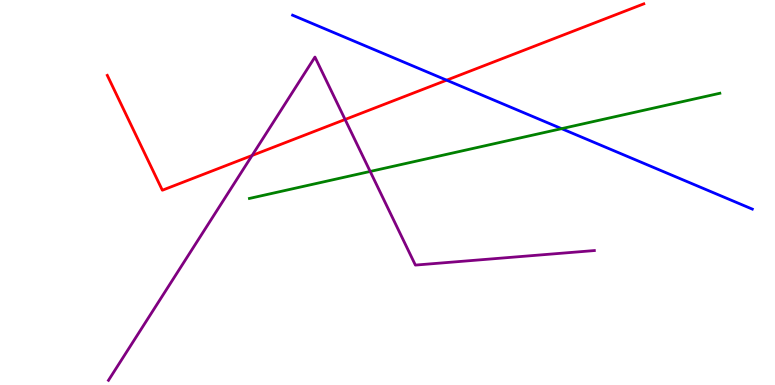[{'lines': ['blue', 'red'], 'intersections': [{'x': 5.76, 'y': 7.92}]}, {'lines': ['green', 'red'], 'intersections': []}, {'lines': ['purple', 'red'], 'intersections': [{'x': 3.25, 'y': 5.96}, {'x': 4.45, 'y': 6.9}]}, {'lines': ['blue', 'green'], 'intersections': [{'x': 7.25, 'y': 6.66}]}, {'lines': ['blue', 'purple'], 'intersections': []}, {'lines': ['green', 'purple'], 'intersections': [{'x': 4.78, 'y': 5.55}]}]